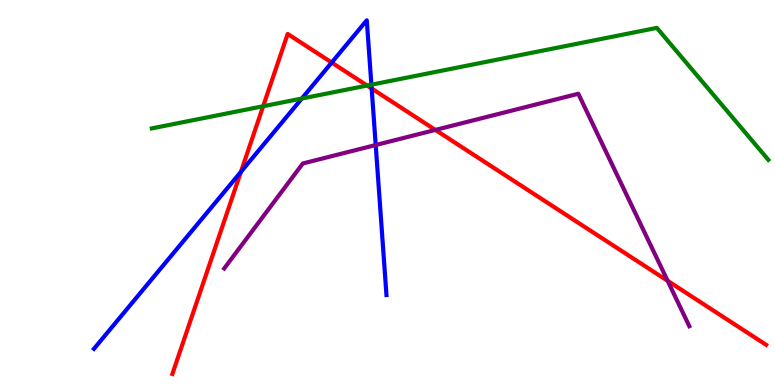[{'lines': ['blue', 'red'], 'intersections': [{'x': 3.11, 'y': 5.54}, {'x': 4.28, 'y': 8.38}, {'x': 4.8, 'y': 7.7}]}, {'lines': ['green', 'red'], 'intersections': [{'x': 3.4, 'y': 7.24}, {'x': 4.74, 'y': 7.78}]}, {'lines': ['purple', 'red'], 'intersections': [{'x': 5.62, 'y': 6.63}, {'x': 8.61, 'y': 2.71}]}, {'lines': ['blue', 'green'], 'intersections': [{'x': 3.89, 'y': 7.44}, {'x': 4.79, 'y': 7.8}]}, {'lines': ['blue', 'purple'], 'intersections': [{'x': 4.85, 'y': 6.23}]}, {'lines': ['green', 'purple'], 'intersections': []}]